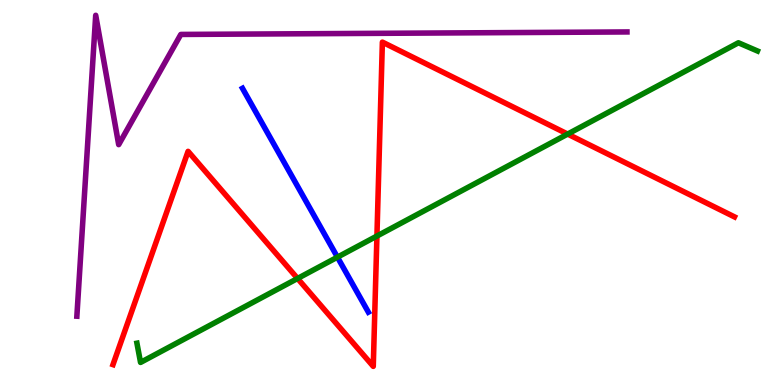[{'lines': ['blue', 'red'], 'intersections': []}, {'lines': ['green', 'red'], 'intersections': [{'x': 3.84, 'y': 2.77}, {'x': 4.86, 'y': 3.87}, {'x': 7.32, 'y': 6.52}]}, {'lines': ['purple', 'red'], 'intersections': []}, {'lines': ['blue', 'green'], 'intersections': [{'x': 4.35, 'y': 3.32}]}, {'lines': ['blue', 'purple'], 'intersections': []}, {'lines': ['green', 'purple'], 'intersections': []}]